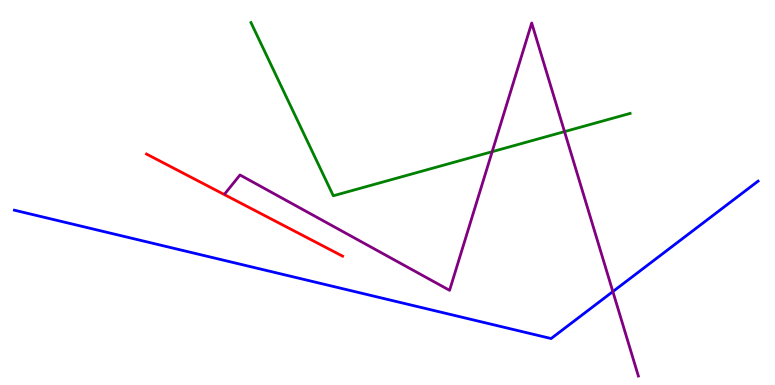[{'lines': ['blue', 'red'], 'intersections': []}, {'lines': ['green', 'red'], 'intersections': []}, {'lines': ['purple', 'red'], 'intersections': []}, {'lines': ['blue', 'green'], 'intersections': []}, {'lines': ['blue', 'purple'], 'intersections': [{'x': 7.91, 'y': 2.43}]}, {'lines': ['green', 'purple'], 'intersections': [{'x': 6.35, 'y': 6.06}, {'x': 7.28, 'y': 6.58}]}]